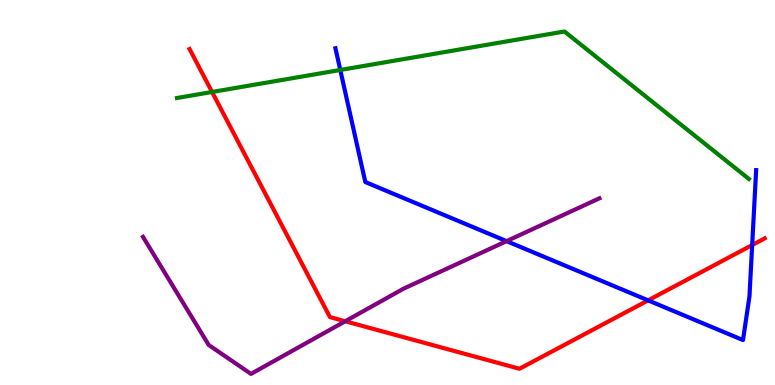[{'lines': ['blue', 'red'], 'intersections': [{'x': 8.36, 'y': 2.2}, {'x': 9.71, 'y': 3.64}]}, {'lines': ['green', 'red'], 'intersections': [{'x': 2.74, 'y': 7.61}]}, {'lines': ['purple', 'red'], 'intersections': [{'x': 4.45, 'y': 1.66}]}, {'lines': ['blue', 'green'], 'intersections': [{'x': 4.39, 'y': 8.18}]}, {'lines': ['blue', 'purple'], 'intersections': [{'x': 6.54, 'y': 3.74}]}, {'lines': ['green', 'purple'], 'intersections': []}]